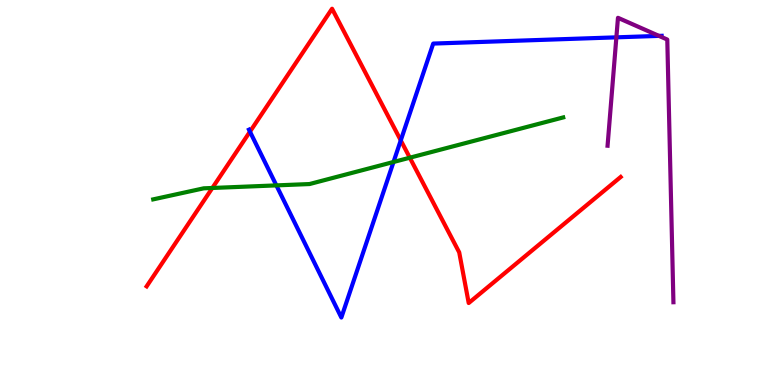[{'lines': ['blue', 'red'], 'intersections': [{'x': 3.23, 'y': 6.58}, {'x': 5.17, 'y': 6.35}]}, {'lines': ['green', 'red'], 'intersections': [{'x': 2.74, 'y': 5.12}, {'x': 5.29, 'y': 5.9}]}, {'lines': ['purple', 'red'], 'intersections': []}, {'lines': ['blue', 'green'], 'intersections': [{'x': 3.57, 'y': 5.18}, {'x': 5.08, 'y': 5.79}]}, {'lines': ['blue', 'purple'], 'intersections': [{'x': 7.95, 'y': 9.03}, {'x': 8.5, 'y': 9.07}]}, {'lines': ['green', 'purple'], 'intersections': []}]